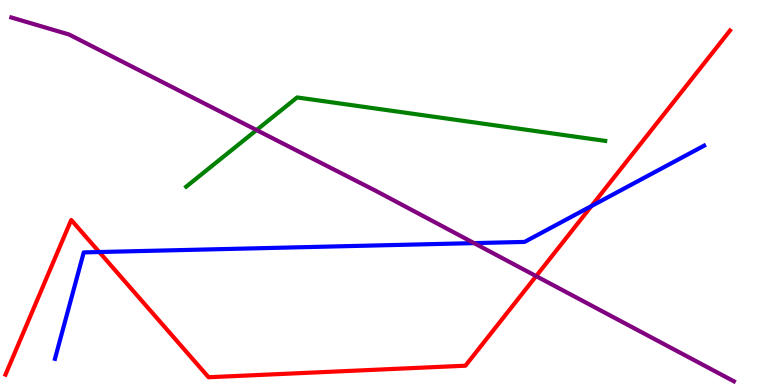[{'lines': ['blue', 'red'], 'intersections': [{'x': 1.28, 'y': 3.45}, {'x': 7.63, 'y': 4.65}]}, {'lines': ['green', 'red'], 'intersections': []}, {'lines': ['purple', 'red'], 'intersections': [{'x': 6.92, 'y': 2.83}]}, {'lines': ['blue', 'green'], 'intersections': []}, {'lines': ['blue', 'purple'], 'intersections': [{'x': 6.12, 'y': 3.69}]}, {'lines': ['green', 'purple'], 'intersections': [{'x': 3.31, 'y': 6.62}]}]